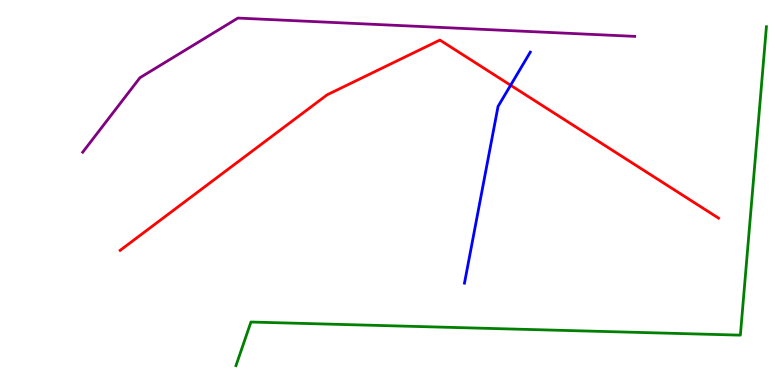[{'lines': ['blue', 'red'], 'intersections': [{'x': 6.59, 'y': 7.79}]}, {'lines': ['green', 'red'], 'intersections': []}, {'lines': ['purple', 'red'], 'intersections': []}, {'lines': ['blue', 'green'], 'intersections': []}, {'lines': ['blue', 'purple'], 'intersections': []}, {'lines': ['green', 'purple'], 'intersections': []}]